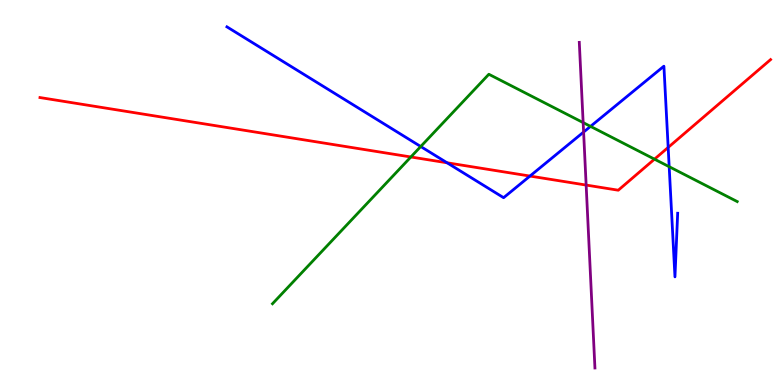[{'lines': ['blue', 'red'], 'intersections': [{'x': 5.77, 'y': 5.77}, {'x': 6.84, 'y': 5.43}, {'x': 8.62, 'y': 6.17}]}, {'lines': ['green', 'red'], 'intersections': [{'x': 5.3, 'y': 5.92}, {'x': 8.44, 'y': 5.87}]}, {'lines': ['purple', 'red'], 'intersections': [{'x': 7.56, 'y': 5.19}]}, {'lines': ['blue', 'green'], 'intersections': [{'x': 5.43, 'y': 6.19}, {'x': 7.62, 'y': 6.72}, {'x': 8.63, 'y': 5.67}]}, {'lines': ['blue', 'purple'], 'intersections': [{'x': 7.53, 'y': 6.57}]}, {'lines': ['green', 'purple'], 'intersections': [{'x': 7.52, 'y': 6.82}]}]